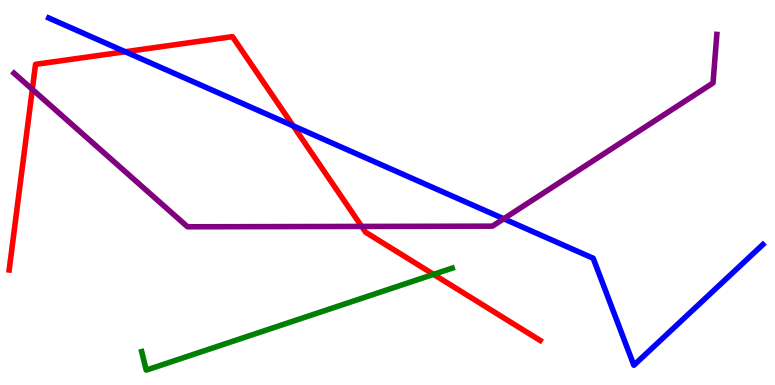[{'lines': ['blue', 'red'], 'intersections': [{'x': 1.62, 'y': 8.66}, {'x': 3.78, 'y': 6.73}]}, {'lines': ['green', 'red'], 'intersections': [{'x': 5.59, 'y': 2.87}]}, {'lines': ['purple', 'red'], 'intersections': [{'x': 0.417, 'y': 7.68}, {'x': 4.67, 'y': 4.12}]}, {'lines': ['blue', 'green'], 'intersections': []}, {'lines': ['blue', 'purple'], 'intersections': [{'x': 6.5, 'y': 4.32}]}, {'lines': ['green', 'purple'], 'intersections': []}]